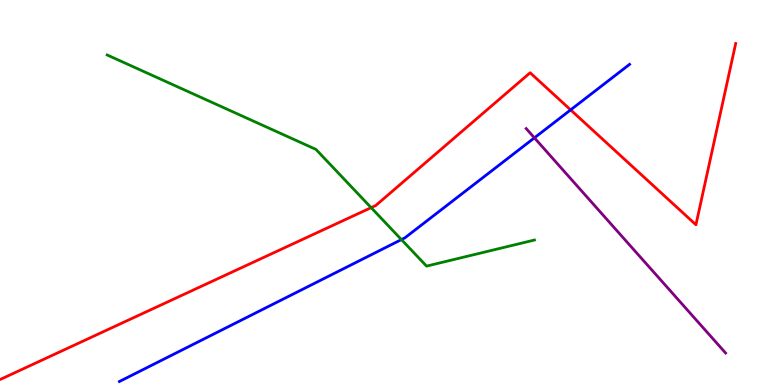[{'lines': ['blue', 'red'], 'intersections': [{'x': 7.36, 'y': 7.15}]}, {'lines': ['green', 'red'], 'intersections': [{'x': 4.79, 'y': 4.61}]}, {'lines': ['purple', 'red'], 'intersections': []}, {'lines': ['blue', 'green'], 'intersections': [{'x': 5.18, 'y': 3.78}]}, {'lines': ['blue', 'purple'], 'intersections': [{'x': 6.9, 'y': 6.42}]}, {'lines': ['green', 'purple'], 'intersections': []}]